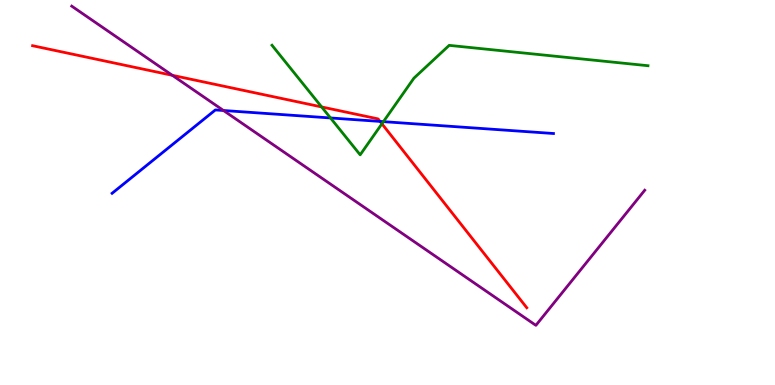[{'lines': ['blue', 'red'], 'intersections': [{'x': 4.9, 'y': 6.85}]}, {'lines': ['green', 'red'], 'intersections': [{'x': 4.15, 'y': 7.22}, {'x': 4.93, 'y': 6.78}]}, {'lines': ['purple', 'red'], 'intersections': [{'x': 2.22, 'y': 8.04}]}, {'lines': ['blue', 'green'], 'intersections': [{'x': 4.26, 'y': 6.94}, {'x': 4.95, 'y': 6.84}]}, {'lines': ['blue', 'purple'], 'intersections': [{'x': 2.88, 'y': 7.13}]}, {'lines': ['green', 'purple'], 'intersections': []}]